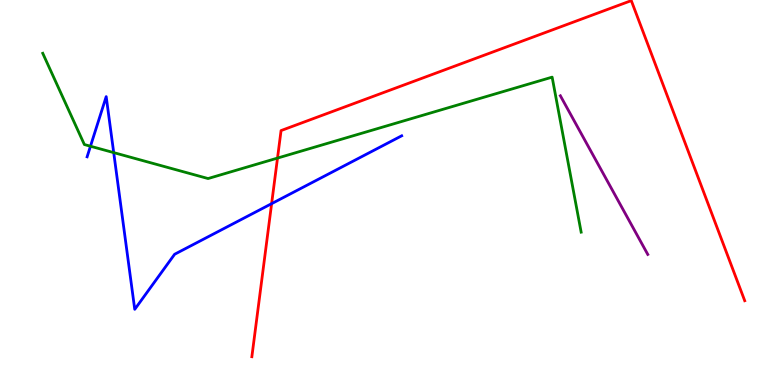[{'lines': ['blue', 'red'], 'intersections': [{'x': 3.5, 'y': 4.71}]}, {'lines': ['green', 'red'], 'intersections': [{'x': 3.58, 'y': 5.89}]}, {'lines': ['purple', 'red'], 'intersections': []}, {'lines': ['blue', 'green'], 'intersections': [{'x': 1.17, 'y': 6.2}, {'x': 1.47, 'y': 6.04}]}, {'lines': ['blue', 'purple'], 'intersections': []}, {'lines': ['green', 'purple'], 'intersections': []}]